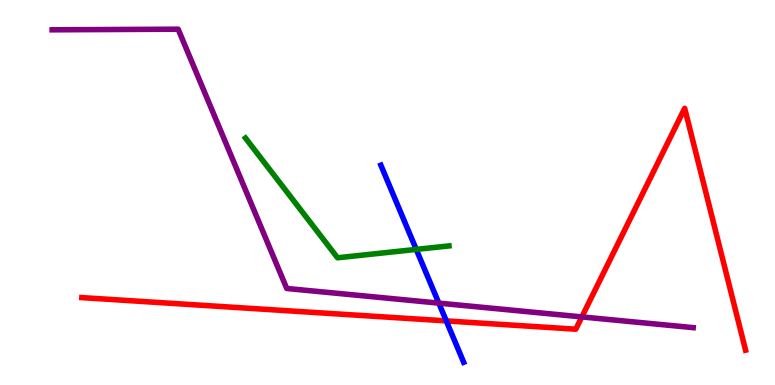[{'lines': ['blue', 'red'], 'intersections': [{'x': 5.76, 'y': 1.66}]}, {'lines': ['green', 'red'], 'intersections': []}, {'lines': ['purple', 'red'], 'intersections': [{'x': 7.51, 'y': 1.77}]}, {'lines': ['blue', 'green'], 'intersections': [{'x': 5.37, 'y': 3.52}]}, {'lines': ['blue', 'purple'], 'intersections': [{'x': 5.66, 'y': 2.13}]}, {'lines': ['green', 'purple'], 'intersections': []}]